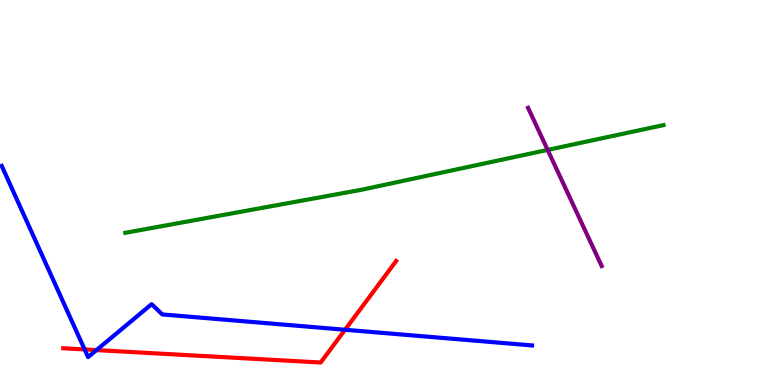[{'lines': ['blue', 'red'], 'intersections': [{'x': 1.09, 'y': 0.924}, {'x': 1.25, 'y': 0.906}, {'x': 4.45, 'y': 1.43}]}, {'lines': ['green', 'red'], 'intersections': []}, {'lines': ['purple', 'red'], 'intersections': []}, {'lines': ['blue', 'green'], 'intersections': []}, {'lines': ['blue', 'purple'], 'intersections': []}, {'lines': ['green', 'purple'], 'intersections': [{'x': 7.07, 'y': 6.11}]}]